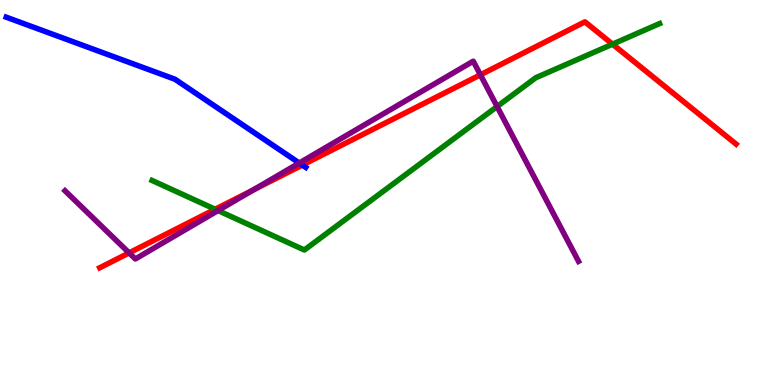[{'lines': ['blue', 'red'], 'intersections': [{'x': 3.9, 'y': 5.71}]}, {'lines': ['green', 'red'], 'intersections': [{'x': 2.78, 'y': 4.56}, {'x': 7.9, 'y': 8.85}]}, {'lines': ['purple', 'red'], 'intersections': [{'x': 1.67, 'y': 3.43}, {'x': 3.27, 'y': 5.06}, {'x': 6.2, 'y': 8.06}]}, {'lines': ['blue', 'green'], 'intersections': []}, {'lines': ['blue', 'purple'], 'intersections': [{'x': 3.86, 'y': 5.77}]}, {'lines': ['green', 'purple'], 'intersections': [{'x': 2.81, 'y': 4.53}, {'x': 6.41, 'y': 7.23}]}]